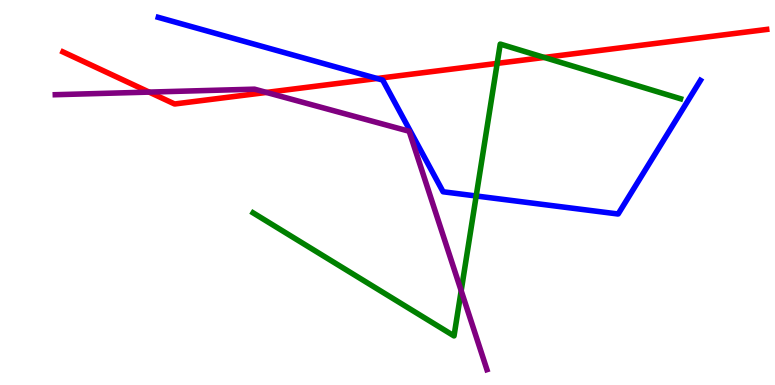[{'lines': ['blue', 'red'], 'intersections': [{'x': 4.87, 'y': 7.96}]}, {'lines': ['green', 'red'], 'intersections': [{'x': 6.42, 'y': 8.35}, {'x': 7.02, 'y': 8.51}]}, {'lines': ['purple', 'red'], 'intersections': [{'x': 1.92, 'y': 7.61}, {'x': 3.44, 'y': 7.6}]}, {'lines': ['blue', 'green'], 'intersections': [{'x': 6.14, 'y': 4.91}]}, {'lines': ['blue', 'purple'], 'intersections': []}, {'lines': ['green', 'purple'], 'intersections': [{'x': 5.95, 'y': 2.45}]}]